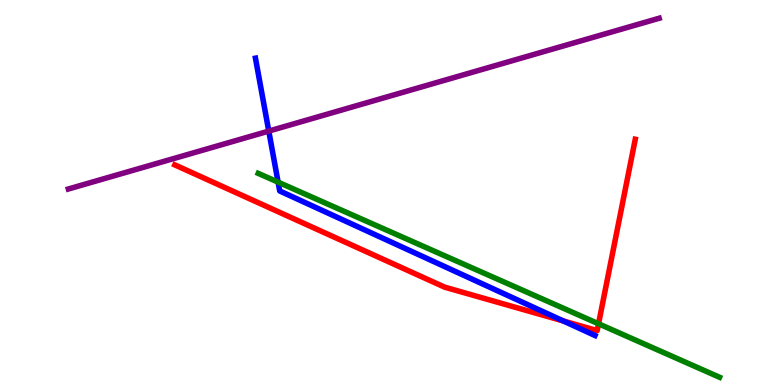[{'lines': ['blue', 'red'], 'intersections': [{'x': 7.27, 'y': 1.66}]}, {'lines': ['green', 'red'], 'intersections': [{'x': 7.72, 'y': 1.59}]}, {'lines': ['purple', 'red'], 'intersections': []}, {'lines': ['blue', 'green'], 'intersections': [{'x': 3.59, 'y': 5.27}]}, {'lines': ['blue', 'purple'], 'intersections': [{'x': 3.47, 'y': 6.6}]}, {'lines': ['green', 'purple'], 'intersections': []}]